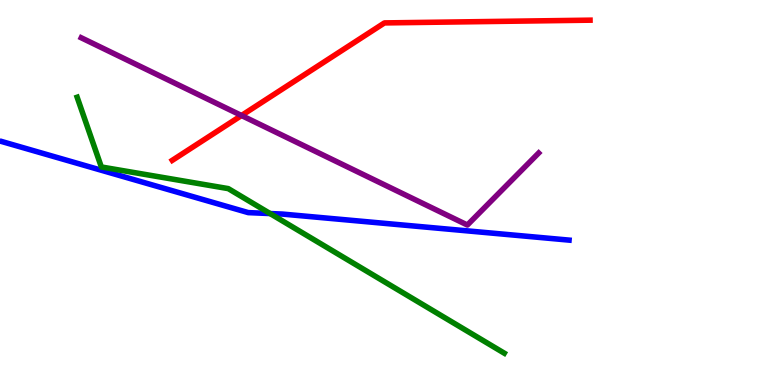[{'lines': ['blue', 'red'], 'intersections': []}, {'lines': ['green', 'red'], 'intersections': []}, {'lines': ['purple', 'red'], 'intersections': [{'x': 3.12, 'y': 7.0}]}, {'lines': ['blue', 'green'], 'intersections': [{'x': 3.49, 'y': 4.45}]}, {'lines': ['blue', 'purple'], 'intersections': []}, {'lines': ['green', 'purple'], 'intersections': []}]